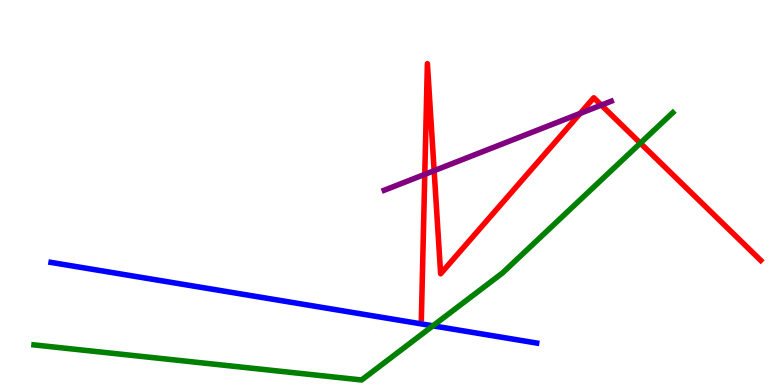[{'lines': ['blue', 'red'], 'intersections': []}, {'lines': ['green', 'red'], 'intersections': [{'x': 8.26, 'y': 6.28}]}, {'lines': ['purple', 'red'], 'intersections': [{'x': 5.48, 'y': 5.47}, {'x': 5.6, 'y': 5.57}, {'x': 7.49, 'y': 7.05}, {'x': 7.76, 'y': 7.27}]}, {'lines': ['blue', 'green'], 'intersections': [{'x': 5.59, 'y': 1.54}]}, {'lines': ['blue', 'purple'], 'intersections': []}, {'lines': ['green', 'purple'], 'intersections': []}]